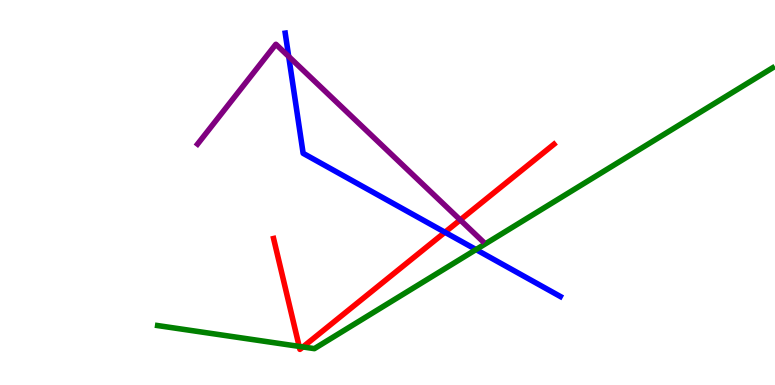[{'lines': ['blue', 'red'], 'intersections': [{'x': 5.74, 'y': 3.97}]}, {'lines': ['green', 'red'], 'intersections': [{'x': 3.86, 'y': 1.0}, {'x': 3.91, 'y': 0.988}]}, {'lines': ['purple', 'red'], 'intersections': [{'x': 5.94, 'y': 4.29}]}, {'lines': ['blue', 'green'], 'intersections': [{'x': 6.14, 'y': 3.52}]}, {'lines': ['blue', 'purple'], 'intersections': [{'x': 3.73, 'y': 8.53}]}, {'lines': ['green', 'purple'], 'intersections': []}]